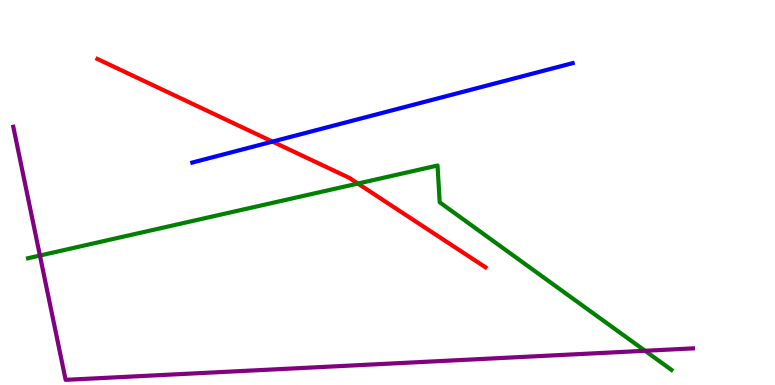[{'lines': ['blue', 'red'], 'intersections': [{'x': 3.52, 'y': 6.32}]}, {'lines': ['green', 'red'], 'intersections': [{'x': 4.62, 'y': 5.23}]}, {'lines': ['purple', 'red'], 'intersections': []}, {'lines': ['blue', 'green'], 'intersections': []}, {'lines': ['blue', 'purple'], 'intersections': []}, {'lines': ['green', 'purple'], 'intersections': [{'x': 0.515, 'y': 3.36}, {'x': 8.32, 'y': 0.889}]}]